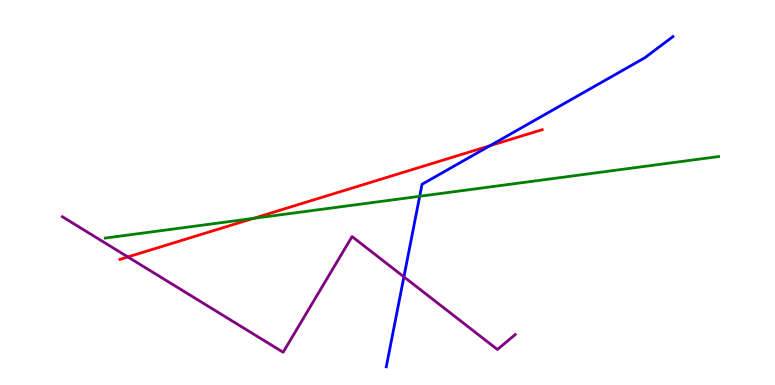[{'lines': ['blue', 'red'], 'intersections': [{'x': 6.32, 'y': 6.21}]}, {'lines': ['green', 'red'], 'intersections': [{'x': 3.27, 'y': 4.33}]}, {'lines': ['purple', 'red'], 'intersections': [{'x': 1.65, 'y': 3.33}]}, {'lines': ['blue', 'green'], 'intersections': [{'x': 5.42, 'y': 4.9}]}, {'lines': ['blue', 'purple'], 'intersections': [{'x': 5.21, 'y': 2.81}]}, {'lines': ['green', 'purple'], 'intersections': []}]